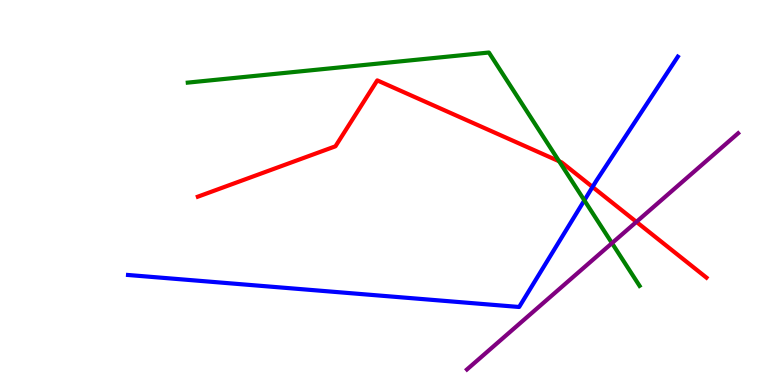[{'lines': ['blue', 'red'], 'intersections': [{'x': 7.65, 'y': 5.14}]}, {'lines': ['green', 'red'], 'intersections': [{'x': 7.21, 'y': 5.81}]}, {'lines': ['purple', 'red'], 'intersections': [{'x': 8.21, 'y': 4.24}]}, {'lines': ['blue', 'green'], 'intersections': [{'x': 7.54, 'y': 4.8}]}, {'lines': ['blue', 'purple'], 'intersections': []}, {'lines': ['green', 'purple'], 'intersections': [{'x': 7.9, 'y': 3.68}]}]